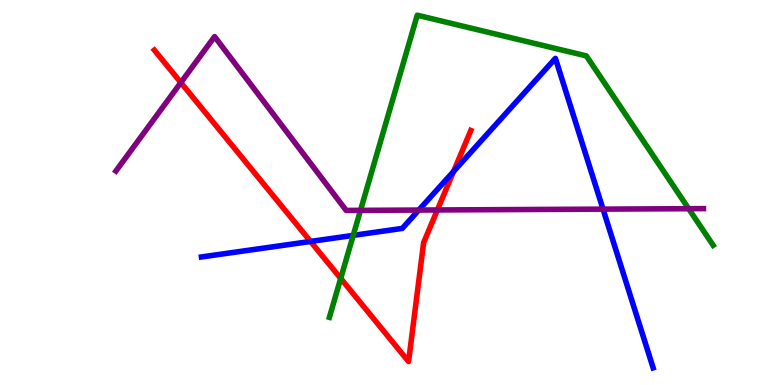[{'lines': ['blue', 'red'], 'intersections': [{'x': 4.01, 'y': 3.73}, {'x': 5.85, 'y': 5.55}]}, {'lines': ['green', 'red'], 'intersections': [{'x': 4.4, 'y': 2.77}]}, {'lines': ['purple', 'red'], 'intersections': [{'x': 2.33, 'y': 7.86}, {'x': 5.64, 'y': 4.55}]}, {'lines': ['blue', 'green'], 'intersections': [{'x': 4.56, 'y': 3.89}]}, {'lines': ['blue', 'purple'], 'intersections': [{'x': 5.4, 'y': 4.54}, {'x': 7.78, 'y': 4.57}]}, {'lines': ['green', 'purple'], 'intersections': [{'x': 4.65, 'y': 4.54}, {'x': 8.89, 'y': 4.58}]}]